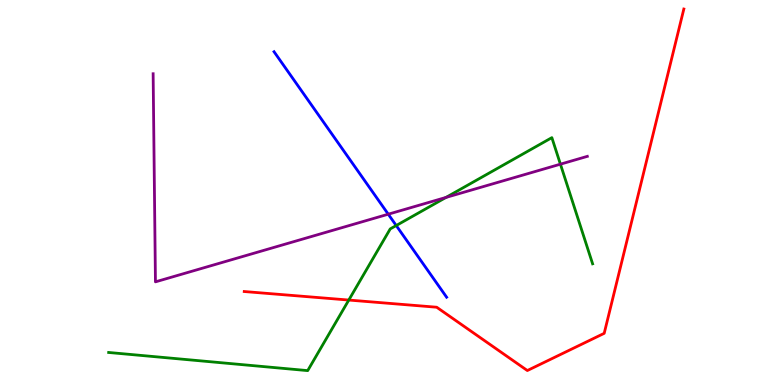[{'lines': ['blue', 'red'], 'intersections': []}, {'lines': ['green', 'red'], 'intersections': [{'x': 4.5, 'y': 2.21}]}, {'lines': ['purple', 'red'], 'intersections': []}, {'lines': ['blue', 'green'], 'intersections': [{'x': 5.11, 'y': 4.14}]}, {'lines': ['blue', 'purple'], 'intersections': [{'x': 5.01, 'y': 4.44}]}, {'lines': ['green', 'purple'], 'intersections': [{'x': 5.75, 'y': 4.87}, {'x': 7.23, 'y': 5.74}]}]